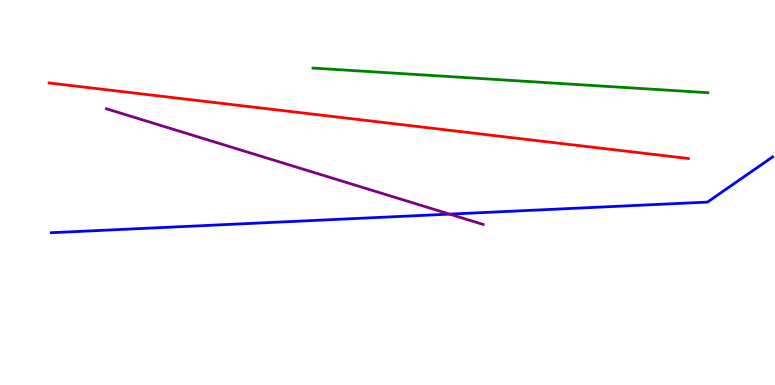[{'lines': ['blue', 'red'], 'intersections': []}, {'lines': ['green', 'red'], 'intersections': []}, {'lines': ['purple', 'red'], 'intersections': []}, {'lines': ['blue', 'green'], 'intersections': []}, {'lines': ['blue', 'purple'], 'intersections': [{'x': 5.8, 'y': 4.44}]}, {'lines': ['green', 'purple'], 'intersections': []}]